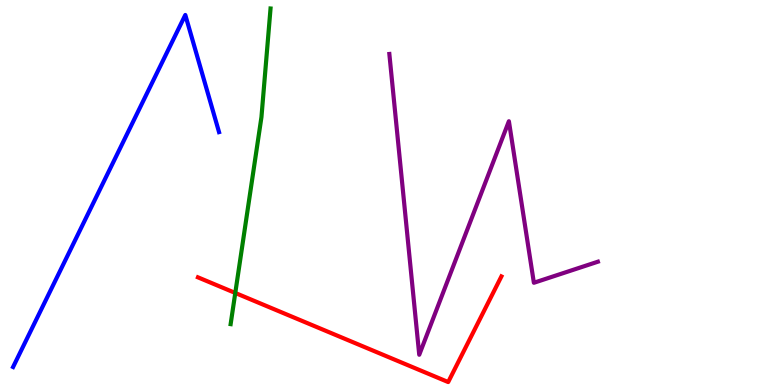[{'lines': ['blue', 'red'], 'intersections': []}, {'lines': ['green', 'red'], 'intersections': [{'x': 3.04, 'y': 2.39}]}, {'lines': ['purple', 'red'], 'intersections': []}, {'lines': ['blue', 'green'], 'intersections': []}, {'lines': ['blue', 'purple'], 'intersections': []}, {'lines': ['green', 'purple'], 'intersections': []}]